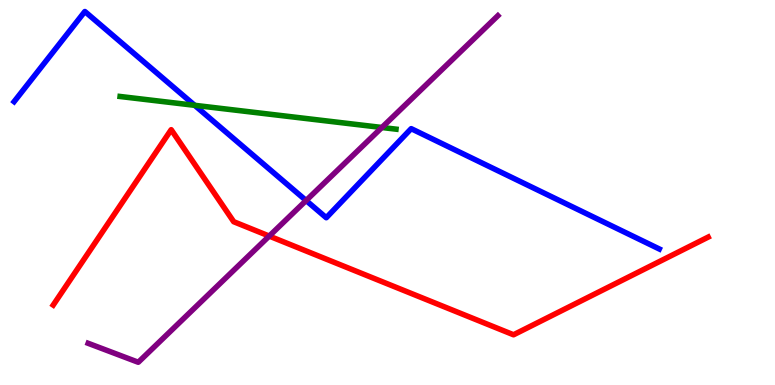[{'lines': ['blue', 'red'], 'intersections': []}, {'lines': ['green', 'red'], 'intersections': []}, {'lines': ['purple', 'red'], 'intersections': [{'x': 3.47, 'y': 3.87}]}, {'lines': ['blue', 'green'], 'intersections': [{'x': 2.51, 'y': 7.26}]}, {'lines': ['blue', 'purple'], 'intersections': [{'x': 3.95, 'y': 4.79}]}, {'lines': ['green', 'purple'], 'intersections': [{'x': 4.93, 'y': 6.69}]}]